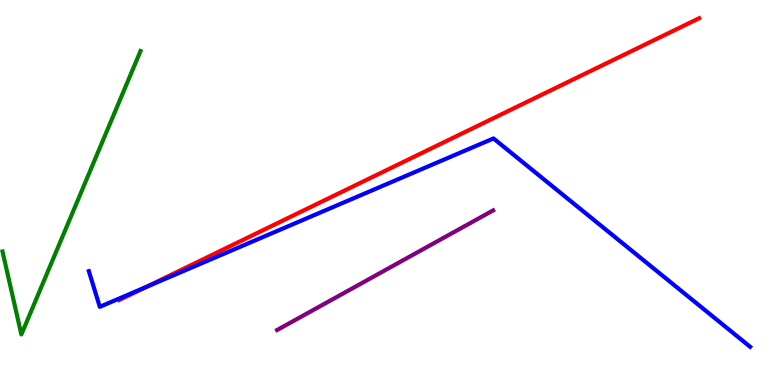[{'lines': ['blue', 'red'], 'intersections': [{'x': 1.88, 'y': 2.54}]}, {'lines': ['green', 'red'], 'intersections': []}, {'lines': ['purple', 'red'], 'intersections': []}, {'lines': ['blue', 'green'], 'intersections': []}, {'lines': ['blue', 'purple'], 'intersections': []}, {'lines': ['green', 'purple'], 'intersections': []}]